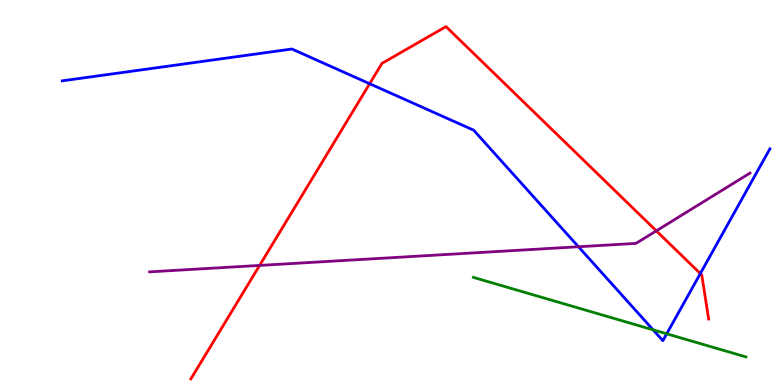[{'lines': ['blue', 'red'], 'intersections': [{'x': 4.77, 'y': 7.83}, {'x': 9.04, 'y': 2.89}]}, {'lines': ['green', 'red'], 'intersections': []}, {'lines': ['purple', 'red'], 'intersections': [{'x': 3.35, 'y': 3.11}, {'x': 8.47, 'y': 4.0}]}, {'lines': ['blue', 'green'], 'intersections': [{'x': 8.43, 'y': 1.43}, {'x': 8.6, 'y': 1.33}]}, {'lines': ['blue', 'purple'], 'intersections': [{'x': 7.46, 'y': 3.59}]}, {'lines': ['green', 'purple'], 'intersections': []}]